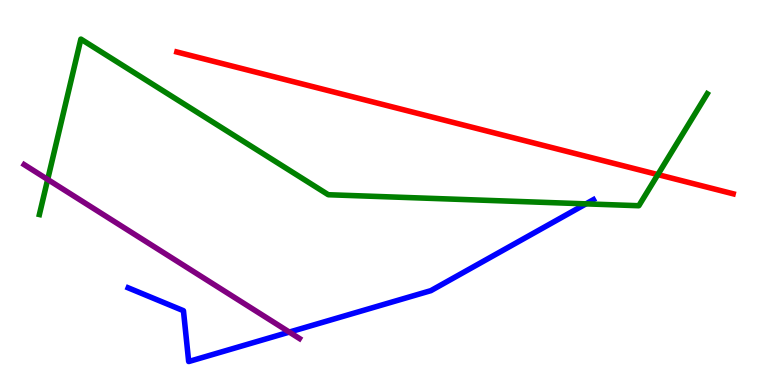[{'lines': ['blue', 'red'], 'intersections': []}, {'lines': ['green', 'red'], 'intersections': [{'x': 8.49, 'y': 5.46}]}, {'lines': ['purple', 'red'], 'intersections': []}, {'lines': ['blue', 'green'], 'intersections': [{'x': 7.56, 'y': 4.7}]}, {'lines': ['blue', 'purple'], 'intersections': [{'x': 3.73, 'y': 1.37}]}, {'lines': ['green', 'purple'], 'intersections': [{'x': 0.615, 'y': 5.34}]}]